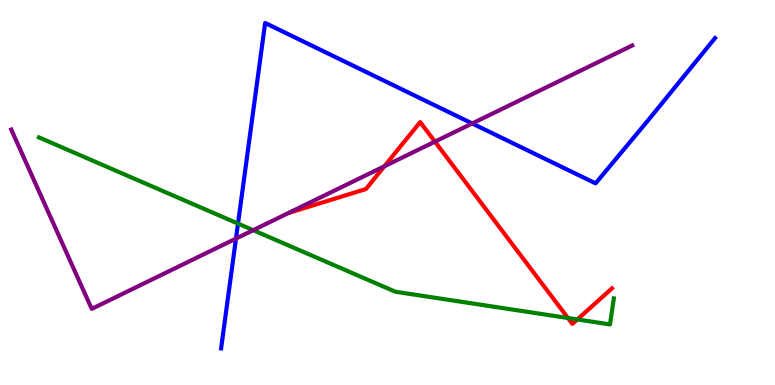[{'lines': ['blue', 'red'], 'intersections': []}, {'lines': ['green', 'red'], 'intersections': [{'x': 7.33, 'y': 1.74}, {'x': 7.45, 'y': 1.7}]}, {'lines': ['purple', 'red'], 'intersections': [{'x': 4.96, 'y': 5.68}, {'x': 5.61, 'y': 6.32}]}, {'lines': ['blue', 'green'], 'intersections': [{'x': 3.07, 'y': 4.19}]}, {'lines': ['blue', 'purple'], 'intersections': [{'x': 3.04, 'y': 3.8}, {'x': 6.09, 'y': 6.79}]}, {'lines': ['green', 'purple'], 'intersections': [{'x': 3.27, 'y': 4.02}]}]